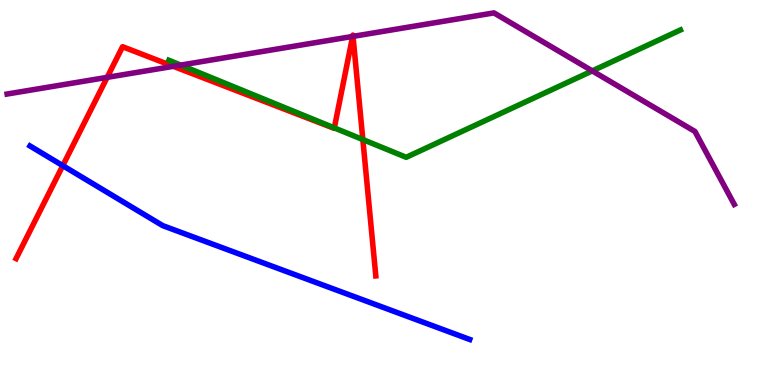[{'lines': ['blue', 'red'], 'intersections': [{'x': 0.81, 'y': 5.7}]}, {'lines': ['green', 'red'], 'intersections': [{'x': 4.31, 'y': 6.68}, {'x': 4.68, 'y': 6.38}]}, {'lines': ['purple', 'red'], 'intersections': [{'x': 1.38, 'y': 7.99}, {'x': 2.24, 'y': 8.28}, {'x': 4.55, 'y': 9.05}, {'x': 4.56, 'y': 9.06}]}, {'lines': ['blue', 'green'], 'intersections': []}, {'lines': ['blue', 'purple'], 'intersections': []}, {'lines': ['green', 'purple'], 'intersections': [{'x': 2.33, 'y': 8.31}, {'x': 7.64, 'y': 8.16}]}]